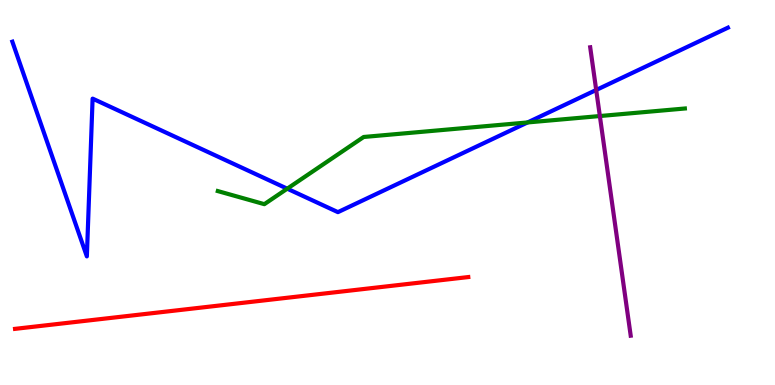[{'lines': ['blue', 'red'], 'intersections': []}, {'lines': ['green', 'red'], 'intersections': []}, {'lines': ['purple', 'red'], 'intersections': []}, {'lines': ['blue', 'green'], 'intersections': [{'x': 3.71, 'y': 5.1}, {'x': 6.81, 'y': 6.82}]}, {'lines': ['blue', 'purple'], 'intersections': [{'x': 7.69, 'y': 7.66}]}, {'lines': ['green', 'purple'], 'intersections': [{'x': 7.74, 'y': 6.99}]}]